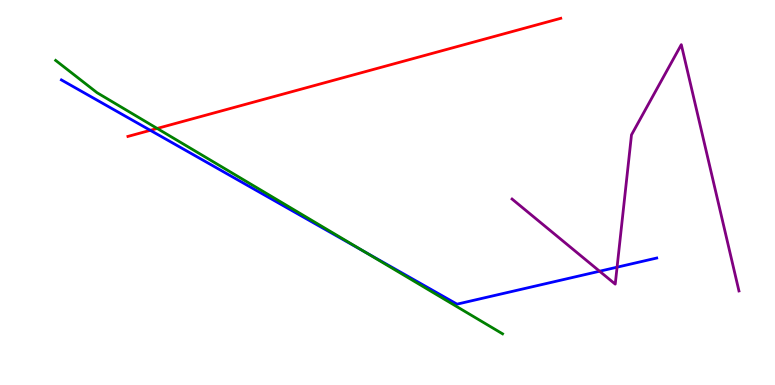[{'lines': ['blue', 'red'], 'intersections': [{'x': 1.94, 'y': 6.62}]}, {'lines': ['green', 'red'], 'intersections': [{'x': 2.03, 'y': 6.66}]}, {'lines': ['purple', 'red'], 'intersections': []}, {'lines': ['blue', 'green'], 'intersections': [{'x': 4.7, 'y': 3.47}]}, {'lines': ['blue', 'purple'], 'intersections': [{'x': 7.74, 'y': 2.96}, {'x': 7.96, 'y': 3.06}]}, {'lines': ['green', 'purple'], 'intersections': []}]